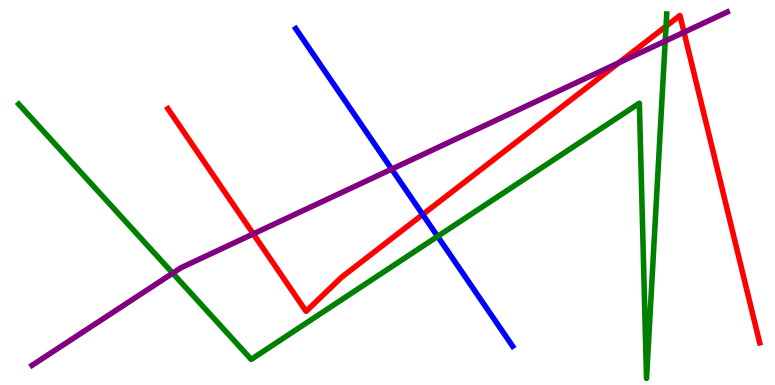[{'lines': ['blue', 'red'], 'intersections': [{'x': 5.45, 'y': 4.43}]}, {'lines': ['green', 'red'], 'intersections': [{'x': 8.59, 'y': 9.32}]}, {'lines': ['purple', 'red'], 'intersections': [{'x': 3.27, 'y': 3.92}, {'x': 7.99, 'y': 8.37}, {'x': 8.83, 'y': 9.16}]}, {'lines': ['blue', 'green'], 'intersections': [{'x': 5.65, 'y': 3.86}]}, {'lines': ['blue', 'purple'], 'intersections': [{'x': 5.05, 'y': 5.61}]}, {'lines': ['green', 'purple'], 'intersections': [{'x': 2.23, 'y': 2.9}, {'x': 8.58, 'y': 8.93}]}]